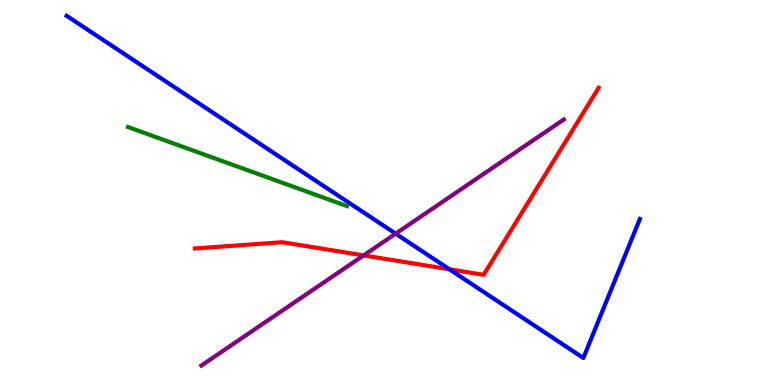[{'lines': ['blue', 'red'], 'intersections': [{'x': 5.8, 'y': 3.01}]}, {'lines': ['green', 'red'], 'intersections': []}, {'lines': ['purple', 'red'], 'intersections': [{'x': 4.69, 'y': 3.37}]}, {'lines': ['blue', 'green'], 'intersections': []}, {'lines': ['blue', 'purple'], 'intersections': [{'x': 5.11, 'y': 3.93}]}, {'lines': ['green', 'purple'], 'intersections': []}]